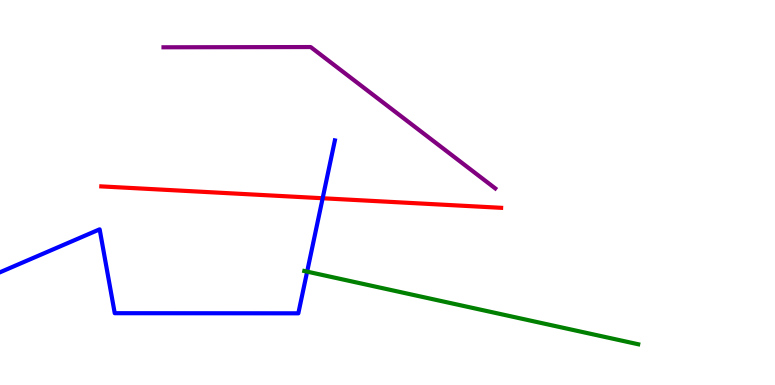[{'lines': ['blue', 'red'], 'intersections': [{'x': 4.16, 'y': 4.85}]}, {'lines': ['green', 'red'], 'intersections': []}, {'lines': ['purple', 'red'], 'intersections': []}, {'lines': ['blue', 'green'], 'intersections': [{'x': 3.96, 'y': 2.94}]}, {'lines': ['blue', 'purple'], 'intersections': []}, {'lines': ['green', 'purple'], 'intersections': []}]